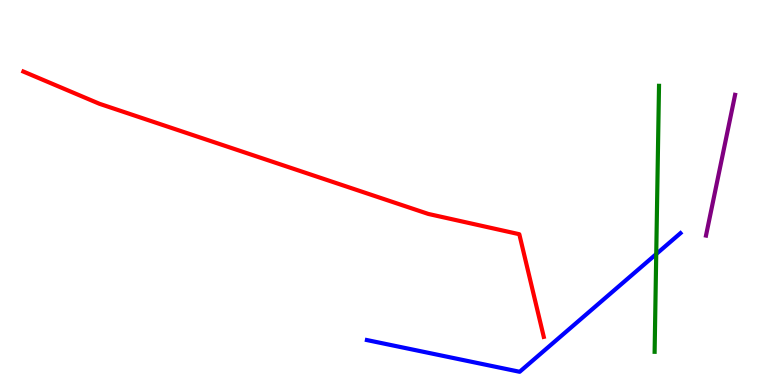[{'lines': ['blue', 'red'], 'intersections': []}, {'lines': ['green', 'red'], 'intersections': []}, {'lines': ['purple', 'red'], 'intersections': []}, {'lines': ['blue', 'green'], 'intersections': [{'x': 8.47, 'y': 3.4}]}, {'lines': ['blue', 'purple'], 'intersections': []}, {'lines': ['green', 'purple'], 'intersections': []}]